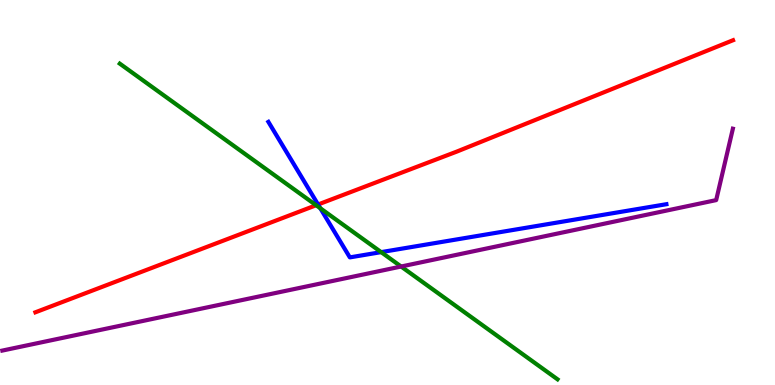[{'lines': ['blue', 'red'], 'intersections': [{'x': 4.1, 'y': 4.69}]}, {'lines': ['green', 'red'], 'intersections': [{'x': 4.08, 'y': 4.67}]}, {'lines': ['purple', 'red'], 'intersections': []}, {'lines': ['blue', 'green'], 'intersections': [{'x': 4.13, 'y': 4.59}, {'x': 4.92, 'y': 3.45}]}, {'lines': ['blue', 'purple'], 'intersections': []}, {'lines': ['green', 'purple'], 'intersections': [{'x': 5.18, 'y': 3.08}]}]